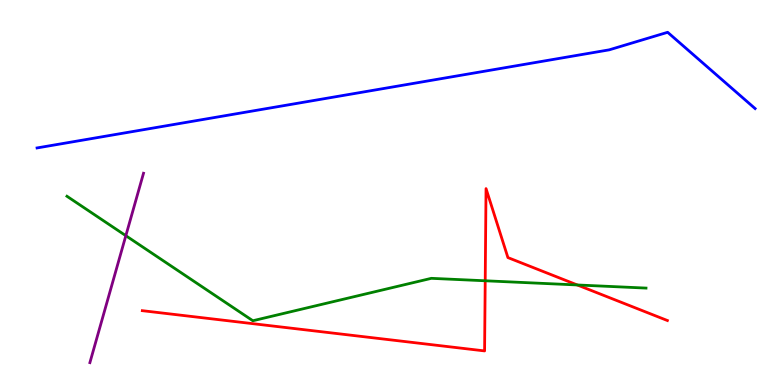[{'lines': ['blue', 'red'], 'intersections': []}, {'lines': ['green', 'red'], 'intersections': [{'x': 6.26, 'y': 2.71}, {'x': 7.45, 'y': 2.6}]}, {'lines': ['purple', 'red'], 'intersections': []}, {'lines': ['blue', 'green'], 'intersections': []}, {'lines': ['blue', 'purple'], 'intersections': []}, {'lines': ['green', 'purple'], 'intersections': [{'x': 1.62, 'y': 3.88}]}]